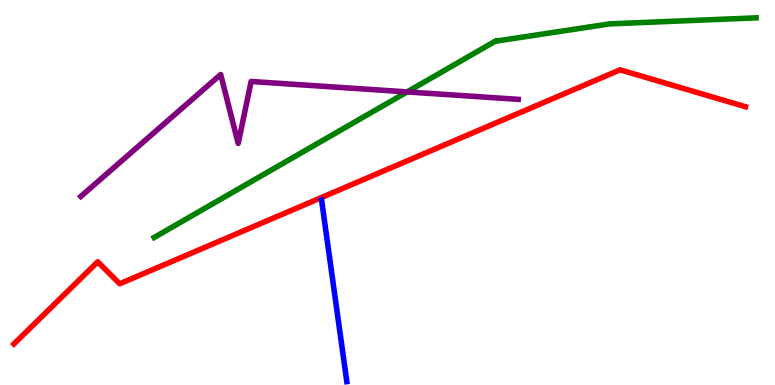[{'lines': ['blue', 'red'], 'intersections': []}, {'lines': ['green', 'red'], 'intersections': []}, {'lines': ['purple', 'red'], 'intersections': []}, {'lines': ['blue', 'green'], 'intersections': []}, {'lines': ['blue', 'purple'], 'intersections': []}, {'lines': ['green', 'purple'], 'intersections': [{'x': 5.25, 'y': 7.61}]}]